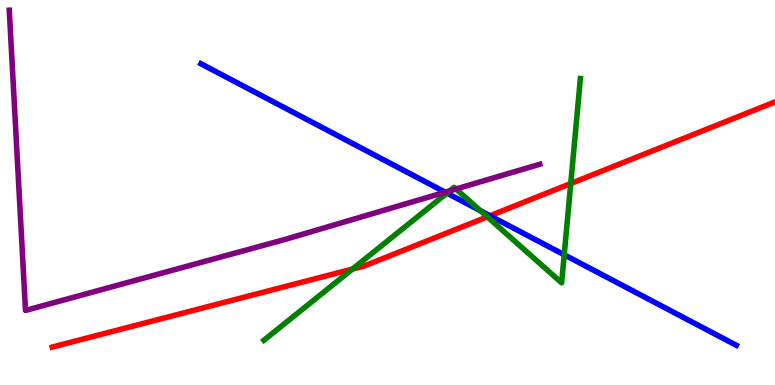[{'lines': ['blue', 'red'], 'intersections': [{'x': 6.32, 'y': 4.4}]}, {'lines': ['green', 'red'], 'intersections': [{'x': 4.55, 'y': 3.01}, {'x': 6.29, 'y': 4.37}, {'x': 7.36, 'y': 5.23}]}, {'lines': ['purple', 'red'], 'intersections': []}, {'lines': ['blue', 'green'], 'intersections': [{'x': 5.77, 'y': 4.98}, {'x': 6.2, 'y': 4.53}, {'x': 7.28, 'y': 3.38}]}, {'lines': ['blue', 'purple'], 'intersections': [{'x': 5.74, 'y': 5.01}]}, {'lines': ['green', 'purple'], 'intersections': [{'x': 5.8, 'y': 5.04}, {'x': 5.88, 'y': 5.09}]}]